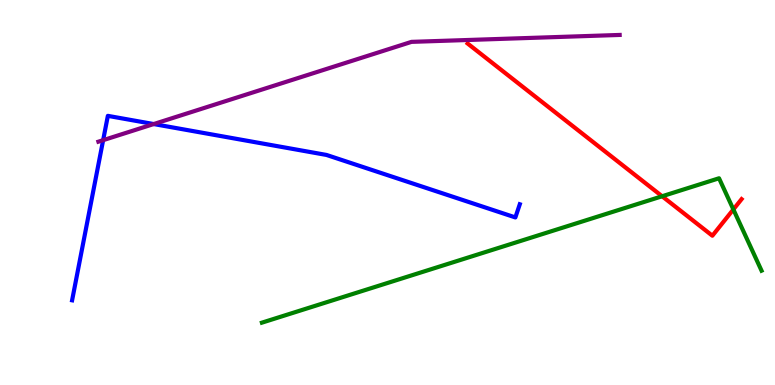[{'lines': ['blue', 'red'], 'intersections': []}, {'lines': ['green', 'red'], 'intersections': [{'x': 8.54, 'y': 4.9}, {'x': 9.46, 'y': 4.56}]}, {'lines': ['purple', 'red'], 'intersections': []}, {'lines': ['blue', 'green'], 'intersections': []}, {'lines': ['blue', 'purple'], 'intersections': [{'x': 1.33, 'y': 6.36}, {'x': 1.98, 'y': 6.78}]}, {'lines': ['green', 'purple'], 'intersections': []}]